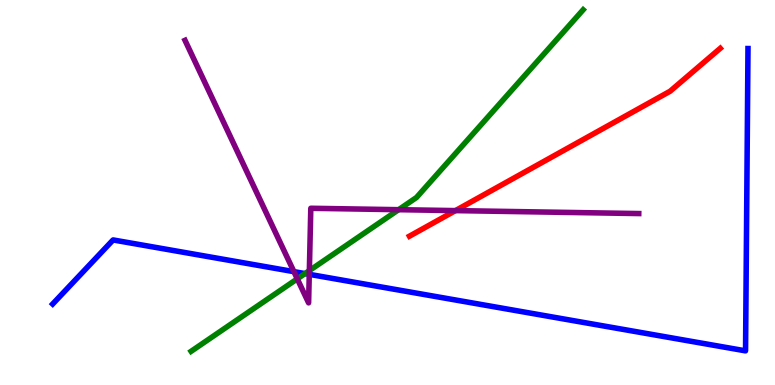[{'lines': ['blue', 'red'], 'intersections': []}, {'lines': ['green', 'red'], 'intersections': []}, {'lines': ['purple', 'red'], 'intersections': [{'x': 5.88, 'y': 4.53}]}, {'lines': ['blue', 'green'], 'intersections': [{'x': 3.94, 'y': 2.89}]}, {'lines': ['blue', 'purple'], 'intersections': [{'x': 3.79, 'y': 2.94}, {'x': 3.99, 'y': 2.87}]}, {'lines': ['green', 'purple'], 'intersections': [{'x': 3.84, 'y': 2.76}, {'x': 3.99, 'y': 2.97}, {'x': 5.14, 'y': 4.55}]}]